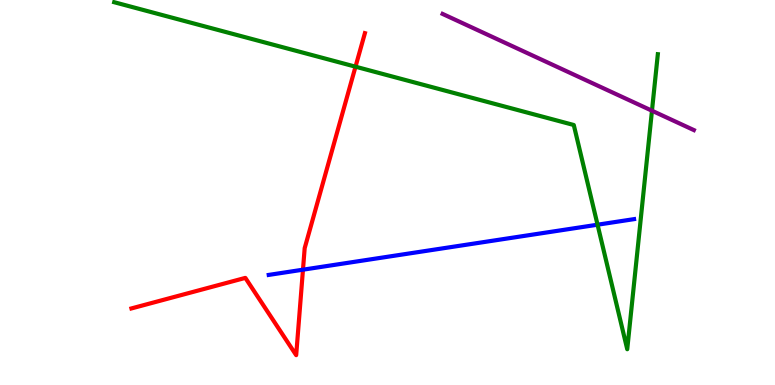[{'lines': ['blue', 'red'], 'intersections': [{'x': 3.91, 'y': 3.0}]}, {'lines': ['green', 'red'], 'intersections': [{'x': 4.59, 'y': 8.27}]}, {'lines': ['purple', 'red'], 'intersections': []}, {'lines': ['blue', 'green'], 'intersections': [{'x': 7.71, 'y': 4.16}]}, {'lines': ['blue', 'purple'], 'intersections': []}, {'lines': ['green', 'purple'], 'intersections': [{'x': 8.41, 'y': 7.12}]}]